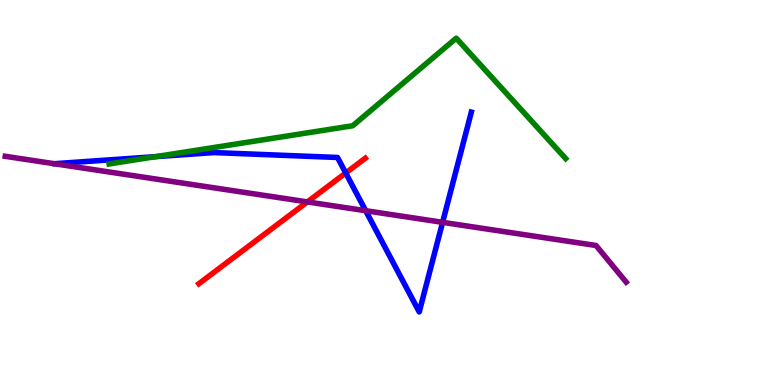[{'lines': ['blue', 'red'], 'intersections': [{'x': 4.46, 'y': 5.51}]}, {'lines': ['green', 'red'], 'intersections': []}, {'lines': ['purple', 'red'], 'intersections': [{'x': 3.97, 'y': 4.76}]}, {'lines': ['blue', 'green'], 'intersections': [{'x': 2.01, 'y': 5.93}]}, {'lines': ['blue', 'purple'], 'intersections': [{'x': 4.72, 'y': 4.53}, {'x': 5.71, 'y': 4.23}]}, {'lines': ['green', 'purple'], 'intersections': []}]